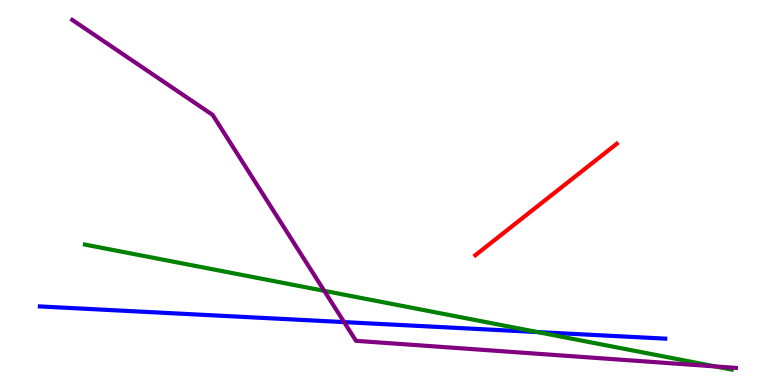[{'lines': ['blue', 'red'], 'intersections': []}, {'lines': ['green', 'red'], 'intersections': []}, {'lines': ['purple', 'red'], 'intersections': []}, {'lines': ['blue', 'green'], 'intersections': [{'x': 6.94, 'y': 1.38}]}, {'lines': ['blue', 'purple'], 'intersections': [{'x': 4.44, 'y': 1.63}]}, {'lines': ['green', 'purple'], 'intersections': [{'x': 4.18, 'y': 2.45}, {'x': 9.23, 'y': 0.482}]}]